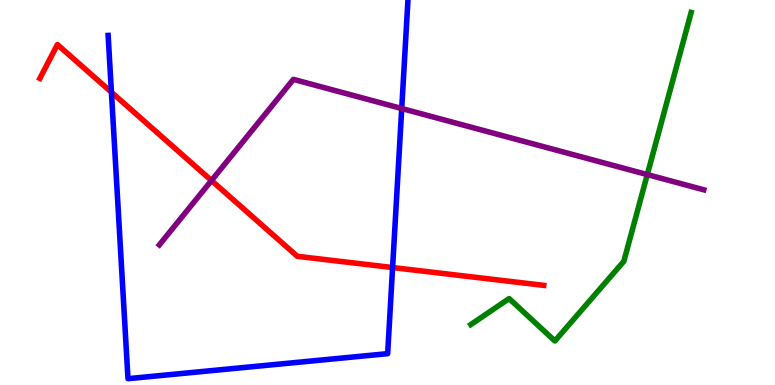[{'lines': ['blue', 'red'], 'intersections': [{'x': 1.44, 'y': 7.6}, {'x': 5.07, 'y': 3.05}]}, {'lines': ['green', 'red'], 'intersections': []}, {'lines': ['purple', 'red'], 'intersections': [{'x': 2.73, 'y': 5.31}]}, {'lines': ['blue', 'green'], 'intersections': []}, {'lines': ['blue', 'purple'], 'intersections': [{'x': 5.18, 'y': 7.18}]}, {'lines': ['green', 'purple'], 'intersections': [{'x': 8.35, 'y': 5.47}]}]